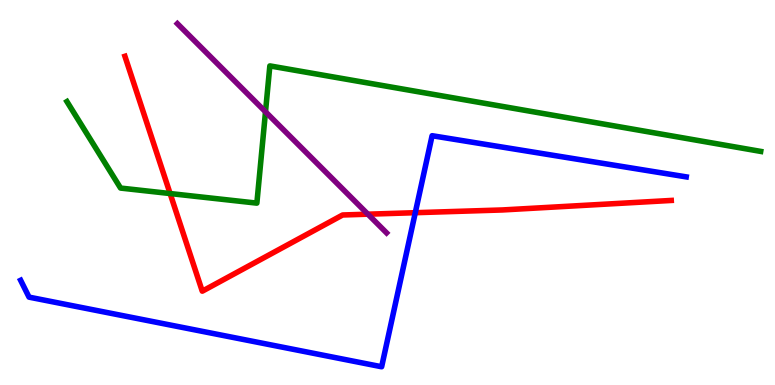[{'lines': ['blue', 'red'], 'intersections': [{'x': 5.36, 'y': 4.48}]}, {'lines': ['green', 'red'], 'intersections': [{'x': 2.2, 'y': 4.97}]}, {'lines': ['purple', 'red'], 'intersections': [{'x': 4.75, 'y': 4.44}]}, {'lines': ['blue', 'green'], 'intersections': []}, {'lines': ['blue', 'purple'], 'intersections': []}, {'lines': ['green', 'purple'], 'intersections': [{'x': 3.43, 'y': 7.1}]}]